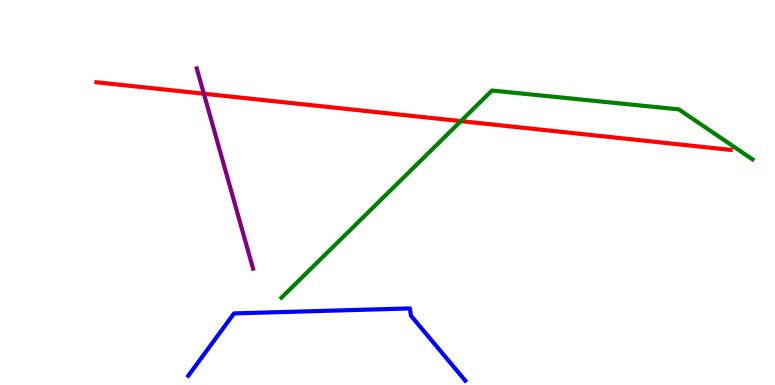[{'lines': ['blue', 'red'], 'intersections': []}, {'lines': ['green', 'red'], 'intersections': [{'x': 5.95, 'y': 6.85}]}, {'lines': ['purple', 'red'], 'intersections': [{'x': 2.63, 'y': 7.57}]}, {'lines': ['blue', 'green'], 'intersections': []}, {'lines': ['blue', 'purple'], 'intersections': []}, {'lines': ['green', 'purple'], 'intersections': []}]